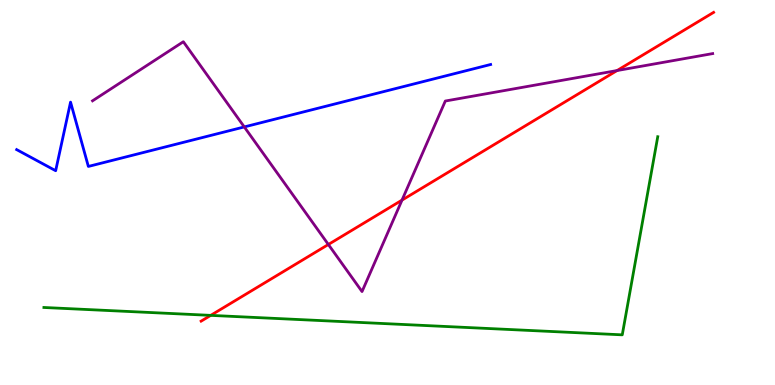[{'lines': ['blue', 'red'], 'intersections': []}, {'lines': ['green', 'red'], 'intersections': [{'x': 2.72, 'y': 1.81}]}, {'lines': ['purple', 'red'], 'intersections': [{'x': 4.24, 'y': 3.65}, {'x': 5.19, 'y': 4.8}, {'x': 7.96, 'y': 8.17}]}, {'lines': ['blue', 'green'], 'intersections': []}, {'lines': ['blue', 'purple'], 'intersections': [{'x': 3.15, 'y': 6.7}]}, {'lines': ['green', 'purple'], 'intersections': []}]